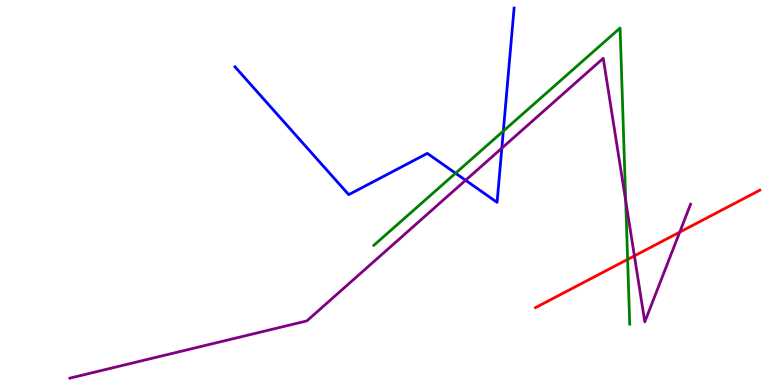[{'lines': ['blue', 'red'], 'intersections': []}, {'lines': ['green', 'red'], 'intersections': [{'x': 8.1, 'y': 3.26}]}, {'lines': ['purple', 'red'], 'intersections': [{'x': 8.19, 'y': 3.35}, {'x': 8.77, 'y': 3.97}]}, {'lines': ['blue', 'green'], 'intersections': [{'x': 5.88, 'y': 5.5}, {'x': 6.49, 'y': 6.6}]}, {'lines': ['blue', 'purple'], 'intersections': [{'x': 6.01, 'y': 5.32}, {'x': 6.48, 'y': 6.15}]}, {'lines': ['green', 'purple'], 'intersections': [{'x': 8.07, 'y': 4.79}]}]